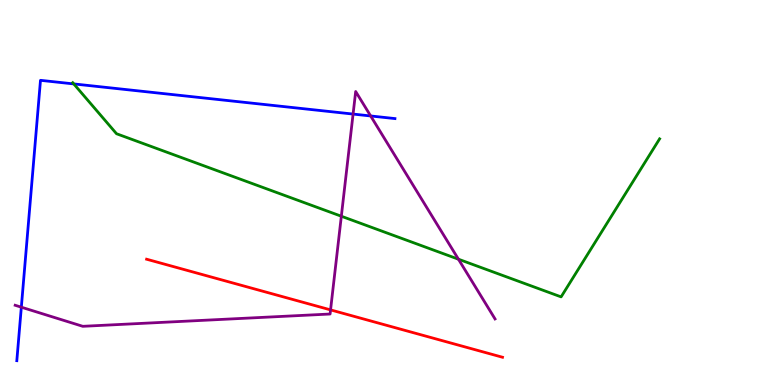[{'lines': ['blue', 'red'], 'intersections': []}, {'lines': ['green', 'red'], 'intersections': []}, {'lines': ['purple', 'red'], 'intersections': [{'x': 4.27, 'y': 1.95}]}, {'lines': ['blue', 'green'], 'intersections': [{'x': 0.952, 'y': 7.82}]}, {'lines': ['blue', 'purple'], 'intersections': [{'x': 0.275, 'y': 2.02}, {'x': 4.56, 'y': 7.04}, {'x': 4.78, 'y': 6.99}]}, {'lines': ['green', 'purple'], 'intersections': [{'x': 4.4, 'y': 4.38}, {'x': 5.92, 'y': 3.27}]}]